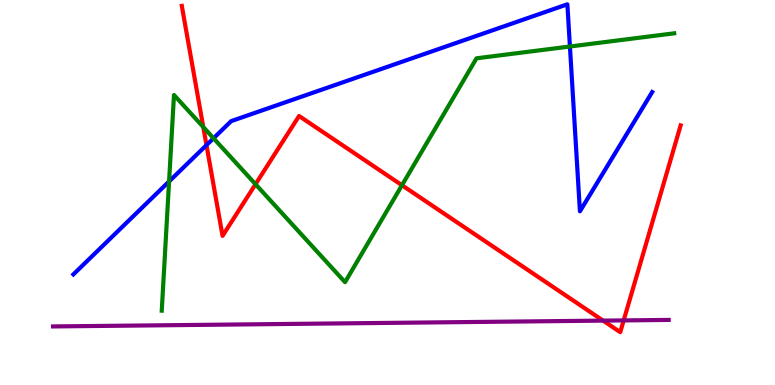[{'lines': ['blue', 'red'], 'intersections': [{'x': 2.66, 'y': 6.23}]}, {'lines': ['green', 'red'], 'intersections': [{'x': 2.62, 'y': 6.7}, {'x': 3.3, 'y': 5.22}, {'x': 5.19, 'y': 5.19}]}, {'lines': ['purple', 'red'], 'intersections': [{'x': 7.78, 'y': 1.67}, {'x': 8.05, 'y': 1.68}]}, {'lines': ['blue', 'green'], 'intersections': [{'x': 2.18, 'y': 5.29}, {'x': 2.76, 'y': 6.41}, {'x': 7.35, 'y': 8.79}]}, {'lines': ['blue', 'purple'], 'intersections': []}, {'lines': ['green', 'purple'], 'intersections': []}]